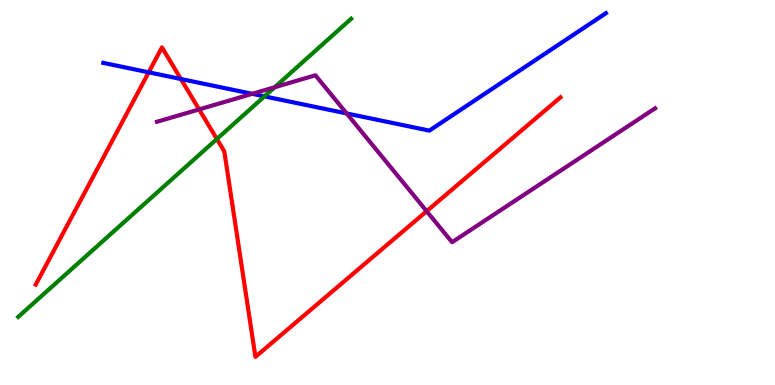[{'lines': ['blue', 'red'], 'intersections': [{'x': 1.92, 'y': 8.12}, {'x': 2.33, 'y': 7.95}]}, {'lines': ['green', 'red'], 'intersections': [{'x': 2.8, 'y': 6.39}]}, {'lines': ['purple', 'red'], 'intersections': [{'x': 2.57, 'y': 7.16}, {'x': 5.51, 'y': 4.51}]}, {'lines': ['blue', 'green'], 'intersections': [{'x': 3.41, 'y': 7.5}]}, {'lines': ['blue', 'purple'], 'intersections': [{'x': 3.25, 'y': 7.56}, {'x': 4.47, 'y': 7.05}]}, {'lines': ['green', 'purple'], 'intersections': [{'x': 3.54, 'y': 7.73}]}]